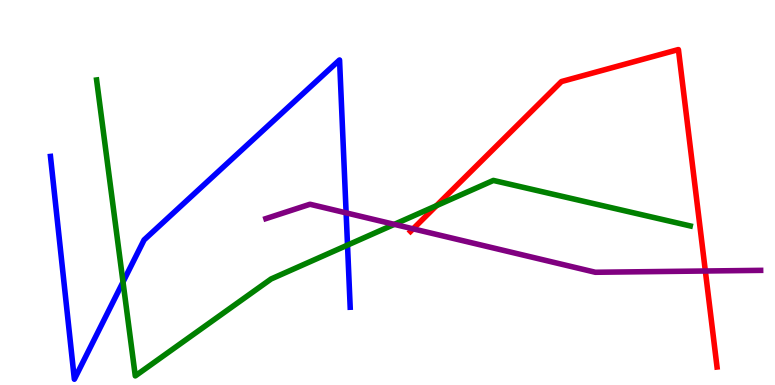[{'lines': ['blue', 'red'], 'intersections': []}, {'lines': ['green', 'red'], 'intersections': [{'x': 5.63, 'y': 4.66}]}, {'lines': ['purple', 'red'], 'intersections': [{'x': 5.33, 'y': 4.06}, {'x': 9.1, 'y': 2.96}]}, {'lines': ['blue', 'green'], 'intersections': [{'x': 1.59, 'y': 2.67}, {'x': 4.48, 'y': 3.63}]}, {'lines': ['blue', 'purple'], 'intersections': [{'x': 4.47, 'y': 4.47}]}, {'lines': ['green', 'purple'], 'intersections': [{'x': 5.09, 'y': 4.17}]}]